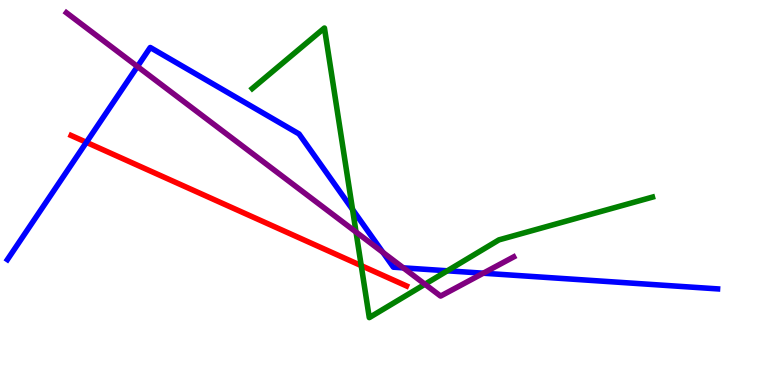[{'lines': ['blue', 'red'], 'intersections': [{'x': 1.11, 'y': 6.3}]}, {'lines': ['green', 'red'], 'intersections': [{'x': 4.66, 'y': 3.1}]}, {'lines': ['purple', 'red'], 'intersections': []}, {'lines': ['blue', 'green'], 'intersections': [{'x': 4.55, 'y': 4.56}, {'x': 5.77, 'y': 2.97}]}, {'lines': ['blue', 'purple'], 'intersections': [{'x': 1.77, 'y': 8.27}, {'x': 4.94, 'y': 3.44}, {'x': 5.2, 'y': 3.04}, {'x': 6.24, 'y': 2.9}]}, {'lines': ['green', 'purple'], 'intersections': [{'x': 4.59, 'y': 3.97}, {'x': 5.48, 'y': 2.62}]}]